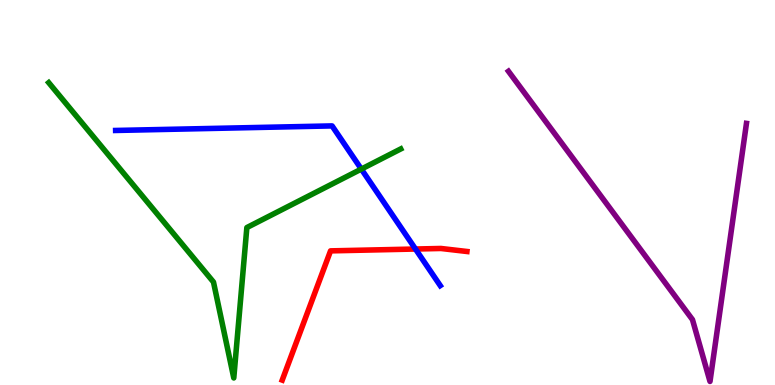[{'lines': ['blue', 'red'], 'intersections': [{'x': 5.36, 'y': 3.53}]}, {'lines': ['green', 'red'], 'intersections': []}, {'lines': ['purple', 'red'], 'intersections': []}, {'lines': ['blue', 'green'], 'intersections': [{'x': 4.66, 'y': 5.61}]}, {'lines': ['blue', 'purple'], 'intersections': []}, {'lines': ['green', 'purple'], 'intersections': []}]